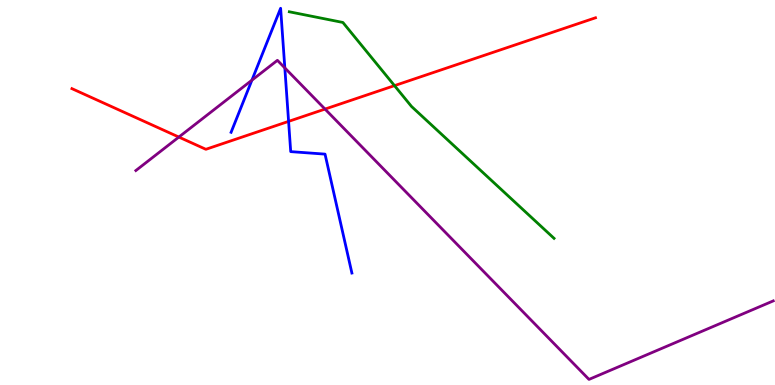[{'lines': ['blue', 'red'], 'intersections': [{'x': 3.72, 'y': 6.85}]}, {'lines': ['green', 'red'], 'intersections': [{'x': 5.09, 'y': 7.78}]}, {'lines': ['purple', 'red'], 'intersections': [{'x': 2.31, 'y': 6.44}, {'x': 4.19, 'y': 7.17}]}, {'lines': ['blue', 'green'], 'intersections': []}, {'lines': ['blue', 'purple'], 'intersections': [{'x': 3.25, 'y': 7.92}, {'x': 3.68, 'y': 8.24}]}, {'lines': ['green', 'purple'], 'intersections': []}]